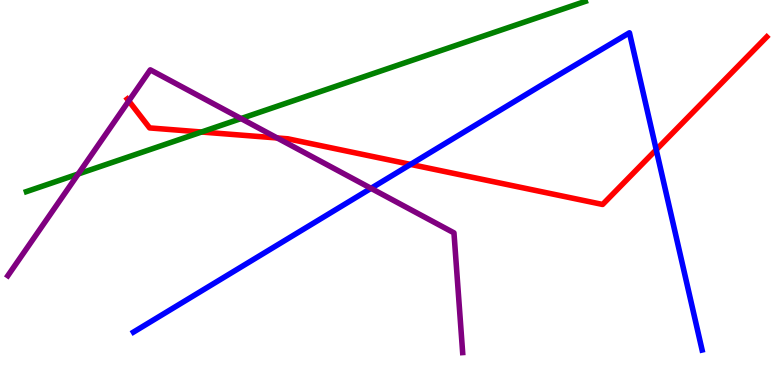[{'lines': ['blue', 'red'], 'intersections': [{'x': 5.3, 'y': 5.73}, {'x': 8.47, 'y': 6.11}]}, {'lines': ['green', 'red'], 'intersections': [{'x': 2.6, 'y': 6.57}]}, {'lines': ['purple', 'red'], 'intersections': [{'x': 1.66, 'y': 7.38}, {'x': 3.58, 'y': 6.42}]}, {'lines': ['blue', 'green'], 'intersections': []}, {'lines': ['blue', 'purple'], 'intersections': [{'x': 4.79, 'y': 5.11}]}, {'lines': ['green', 'purple'], 'intersections': [{'x': 1.01, 'y': 5.48}, {'x': 3.11, 'y': 6.92}]}]